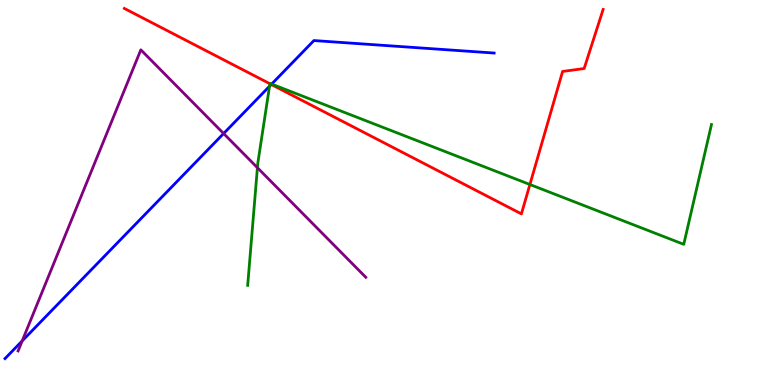[{'lines': ['blue', 'red'], 'intersections': [{'x': 3.5, 'y': 7.81}]}, {'lines': ['green', 'red'], 'intersections': [{'x': 3.48, 'y': 7.82}, {'x': 6.84, 'y': 5.21}]}, {'lines': ['purple', 'red'], 'intersections': []}, {'lines': ['blue', 'green'], 'intersections': [{'x': 3.48, 'y': 7.76}, {'x': 3.51, 'y': 7.82}]}, {'lines': ['blue', 'purple'], 'intersections': [{'x': 0.286, 'y': 1.15}, {'x': 2.89, 'y': 6.53}]}, {'lines': ['green', 'purple'], 'intersections': [{'x': 3.32, 'y': 5.64}]}]